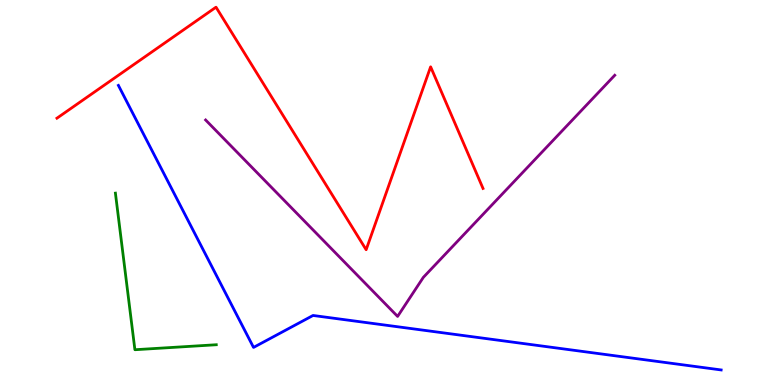[{'lines': ['blue', 'red'], 'intersections': []}, {'lines': ['green', 'red'], 'intersections': []}, {'lines': ['purple', 'red'], 'intersections': []}, {'lines': ['blue', 'green'], 'intersections': []}, {'lines': ['blue', 'purple'], 'intersections': []}, {'lines': ['green', 'purple'], 'intersections': []}]